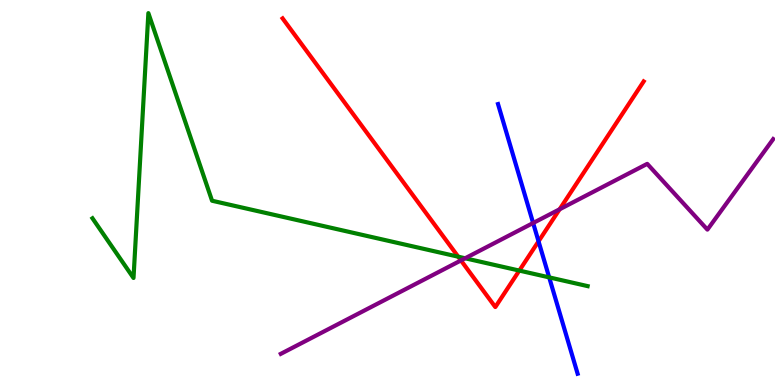[{'lines': ['blue', 'red'], 'intersections': [{'x': 6.95, 'y': 3.73}]}, {'lines': ['green', 'red'], 'intersections': [{'x': 5.91, 'y': 3.33}, {'x': 6.7, 'y': 2.97}]}, {'lines': ['purple', 'red'], 'intersections': [{'x': 5.95, 'y': 3.24}, {'x': 7.22, 'y': 4.56}]}, {'lines': ['blue', 'green'], 'intersections': [{'x': 7.09, 'y': 2.8}]}, {'lines': ['blue', 'purple'], 'intersections': [{'x': 6.88, 'y': 4.21}]}, {'lines': ['green', 'purple'], 'intersections': [{'x': 6.0, 'y': 3.29}]}]